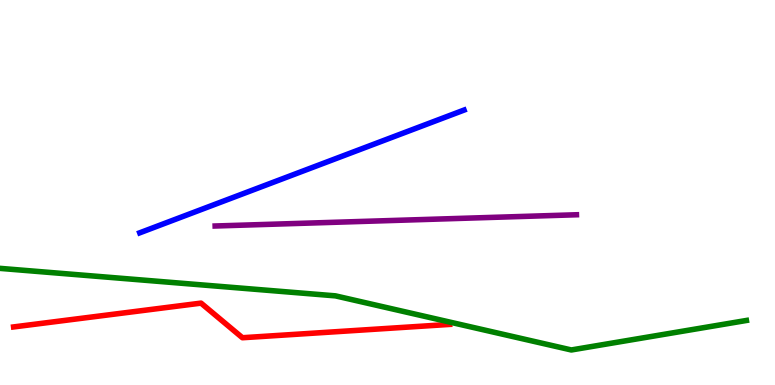[{'lines': ['blue', 'red'], 'intersections': []}, {'lines': ['green', 'red'], 'intersections': []}, {'lines': ['purple', 'red'], 'intersections': []}, {'lines': ['blue', 'green'], 'intersections': []}, {'lines': ['blue', 'purple'], 'intersections': []}, {'lines': ['green', 'purple'], 'intersections': []}]